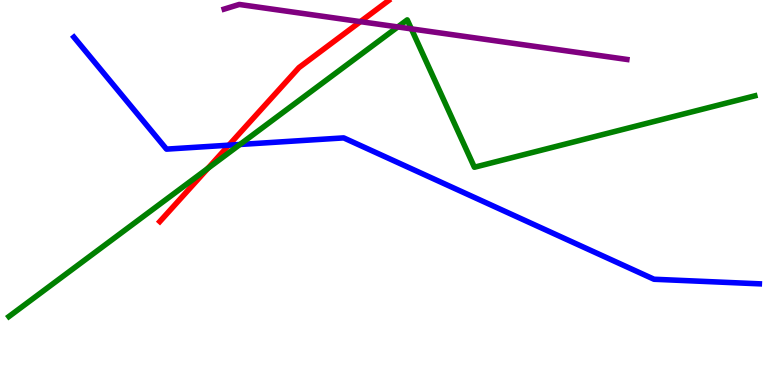[{'lines': ['blue', 'red'], 'intersections': [{'x': 2.95, 'y': 6.23}]}, {'lines': ['green', 'red'], 'intersections': [{'x': 2.68, 'y': 5.63}]}, {'lines': ['purple', 'red'], 'intersections': [{'x': 4.65, 'y': 9.44}]}, {'lines': ['blue', 'green'], 'intersections': [{'x': 3.1, 'y': 6.25}]}, {'lines': ['blue', 'purple'], 'intersections': []}, {'lines': ['green', 'purple'], 'intersections': [{'x': 5.13, 'y': 9.3}, {'x': 5.31, 'y': 9.25}]}]